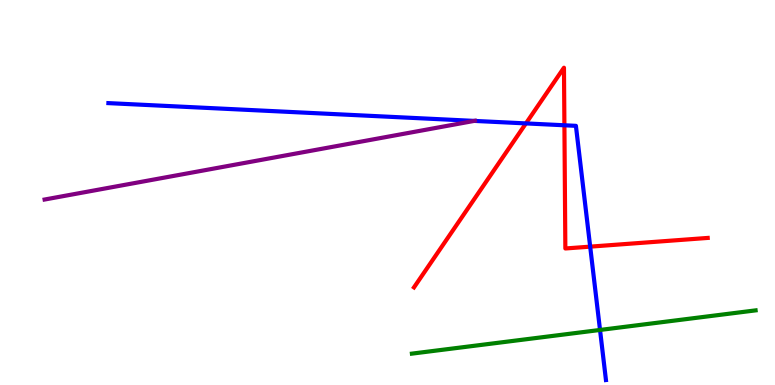[{'lines': ['blue', 'red'], 'intersections': [{'x': 6.79, 'y': 6.79}, {'x': 7.28, 'y': 6.75}, {'x': 7.62, 'y': 3.59}]}, {'lines': ['green', 'red'], 'intersections': []}, {'lines': ['purple', 'red'], 'intersections': []}, {'lines': ['blue', 'green'], 'intersections': [{'x': 7.74, 'y': 1.43}]}, {'lines': ['blue', 'purple'], 'intersections': [{'x': 6.12, 'y': 6.86}]}, {'lines': ['green', 'purple'], 'intersections': []}]